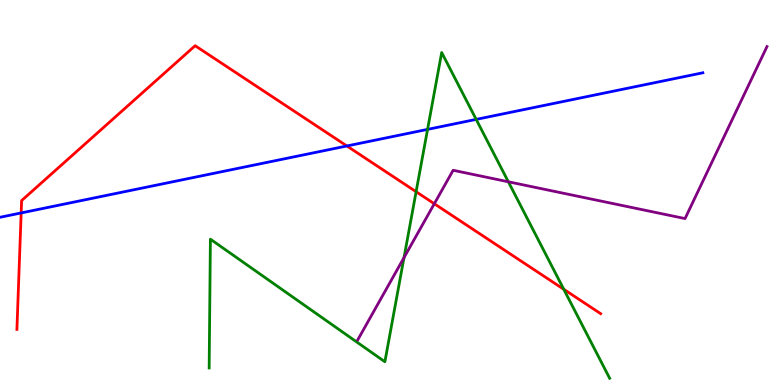[{'lines': ['blue', 'red'], 'intersections': [{'x': 0.273, 'y': 4.47}, {'x': 4.48, 'y': 6.21}]}, {'lines': ['green', 'red'], 'intersections': [{'x': 5.37, 'y': 5.02}, {'x': 7.27, 'y': 2.49}]}, {'lines': ['purple', 'red'], 'intersections': [{'x': 5.6, 'y': 4.71}]}, {'lines': ['blue', 'green'], 'intersections': [{'x': 5.52, 'y': 6.64}, {'x': 6.14, 'y': 6.9}]}, {'lines': ['blue', 'purple'], 'intersections': []}, {'lines': ['green', 'purple'], 'intersections': [{'x': 5.21, 'y': 3.31}, {'x': 6.56, 'y': 5.28}]}]